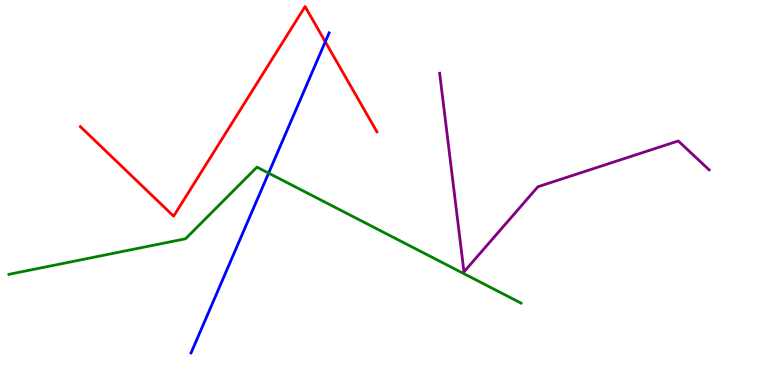[{'lines': ['blue', 'red'], 'intersections': [{'x': 4.2, 'y': 8.92}]}, {'lines': ['green', 'red'], 'intersections': []}, {'lines': ['purple', 'red'], 'intersections': []}, {'lines': ['blue', 'green'], 'intersections': [{'x': 3.47, 'y': 5.5}]}, {'lines': ['blue', 'purple'], 'intersections': []}, {'lines': ['green', 'purple'], 'intersections': []}]